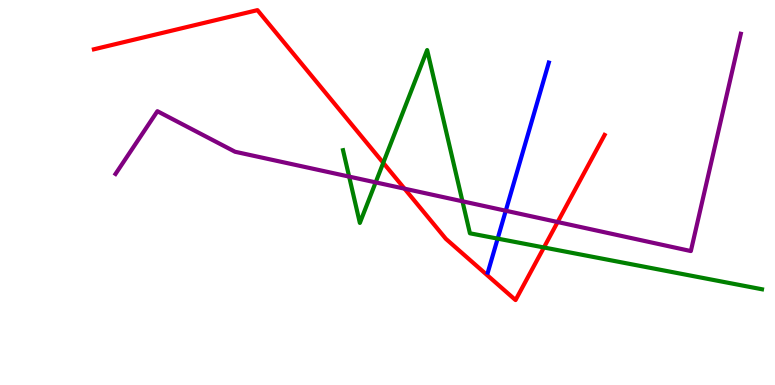[{'lines': ['blue', 'red'], 'intersections': []}, {'lines': ['green', 'red'], 'intersections': [{'x': 4.95, 'y': 5.77}, {'x': 7.02, 'y': 3.57}]}, {'lines': ['purple', 'red'], 'intersections': [{'x': 5.22, 'y': 5.1}, {'x': 7.2, 'y': 4.23}]}, {'lines': ['blue', 'green'], 'intersections': [{'x': 6.42, 'y': 3.8}]}, {'lines': ['blue', 'purple'], 'intersections': [{'x': 6.53, 'y': 4.53}]}, {'lines': ['green', 'purple'], 'intersections': [{'x': 4.51, 'y': 5.41}, {'x': 4.85, 'y': 5.26}, {'x': 5.97, 'y': 4.77}]}]